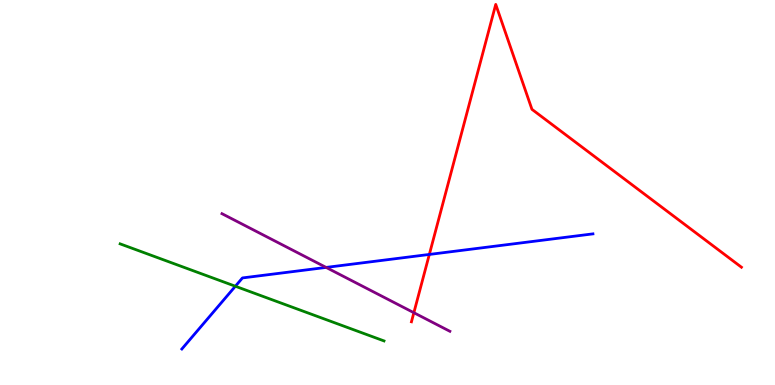[{'lines': ['blue', 'red'], 'intersections': [{'x': 5.54, 'y': 3.39}]}, {'lines': ['green', 'red'], 'intersections': []}, {'lines': ['purple', 'red'], 'intersections': [{'x': 5.34, 'y': 1.88}]}, {'lines': ['blue', 'green'], 'intersections': [{'x': 3.04, 'y': 2.57}]}, {'lines': ['blue', 'purple'], 'intersections': [{'x': 4.21, 'y': 3.05}]}, {'lines': ['green', 'purple'], 'intersections': []}]